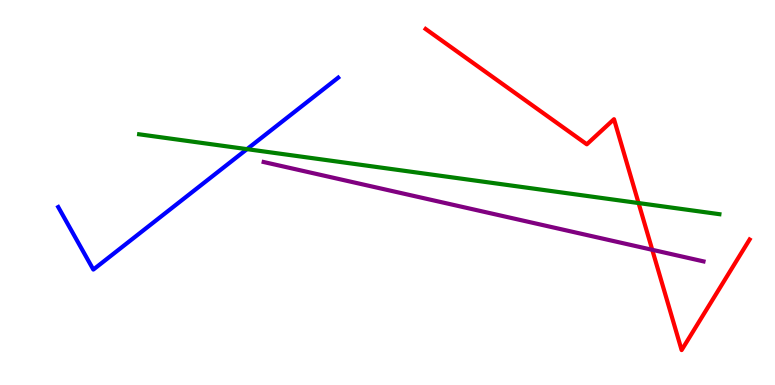[{'lines': ['blue', 'red'], 'intersections': []}, {'lines': ['green', 'red'], 'intersections': [{'x': 8.24, 'y': 4.73}]}, {'lines': ['purple', 'red'], 'intersections': [{'x': 8.42, 'y': 3.51}]}, {'lines': ['blue', 'green'], 'intersections': [{'x': 3.19, 'y': 6.13}]}, {'lines': ['blue', 'purple'], 'intersections': []}, {'lines': ['green', 'purple'], 'intersections': []}]